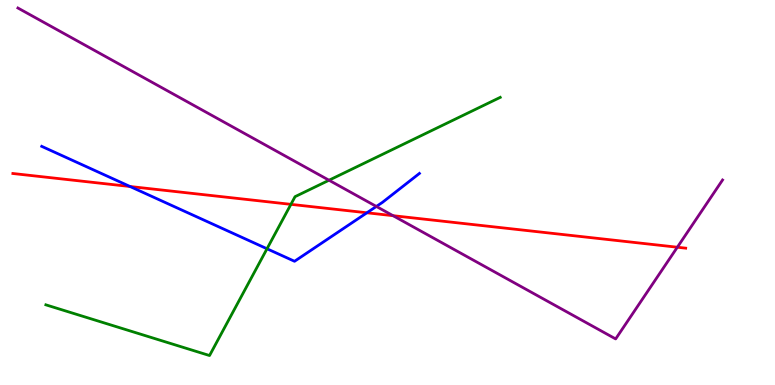[{'lines': ['blue', 'red'], 'intersections': [{'x': 1.68, 'y': 5.16}, {'x': 4.73, 'y': 4.47}]}, {'lines': ['green', 'red'], 'intersections': [{'x': 3.75, 'y': 4.69}]}, {'lines': ['purple', 'red'], 'intersections': [{'x': 5.07, 'y': 4.4}, {'x': 8.74, 'y': 3.58}]}, {'lines': ['blue', 'green'], 'intersections': [{'x': 3.45, 'y': 3.54}]}, {'lines': ['blue', 'purple'], 'intersections': [{'x': 4.86, 'y': 4.64}]}, {'lines': ['green', 'purple'], 'intersections': [{'x': 4.25, 'y': 5.32}]}]